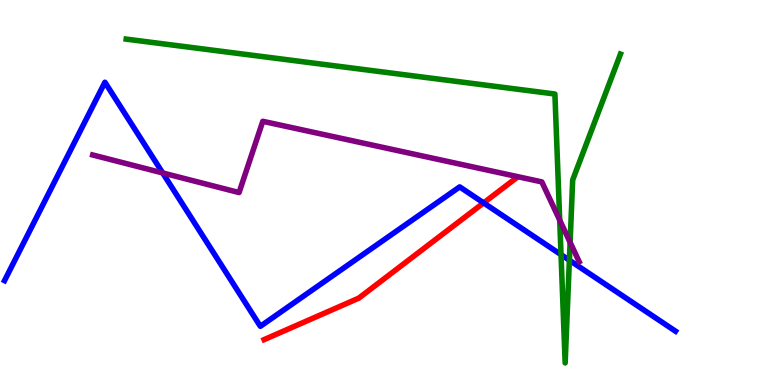[{'lines': ['blue', 'red'], 'intersections': [{'x': 6.24, 'y': 4.73}]}, {'lines': ['green', 'red'], 'intersections': []}, {'lines': ['purple', 'red'], 'intersections': []}, {'lines': ['blue', 'green'], 'intersections': [{'x': 7.24, 'y': 3.39}, {'x': 7.35, 'y': 3.24}]}, {'lines': ['blue', 'purple'], 'intersections': [{'x': 2.1, 'y': 5.51}]}, {'lines': ['green', 'purple'], 'intersections': [{'x': 7.22, 'y': 4.28}, {'x': 7.36, 'y': 3.71}]}]